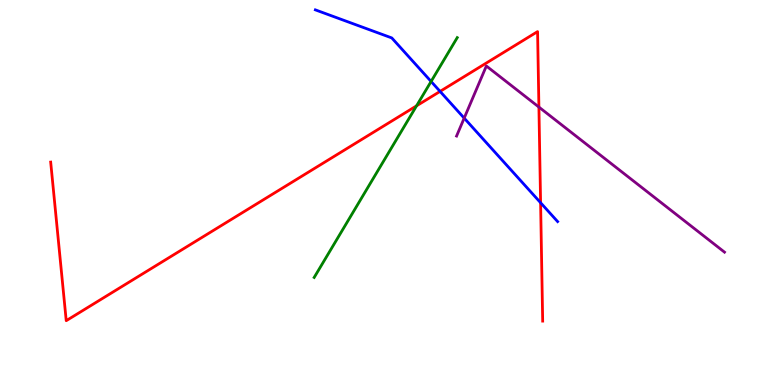[{'lines': ['blue', 'red'], 'intersections': [{'x': 5.68, 'y': 7.63}, {'x': 6.98, 'y': 4.73}]}, {'lines': ['green', 'red'], 'intersections': [{'x': 5.38, 'y': 7.25}]}, {'lines': ['purple', 'red'], 'intersections': [{'x': 6.95, 'y': 7.22}]}, {'lines': ['blue', 'green'], 'intersections': [{'x': 5.56, 'y': 7.88}]}, {'lines': ['blue', 'purple'], 'intersections': [{'x': 5.99, 'y': 6.93}]}, {'lines': ['green', 'purple'], 'intersections': []}]